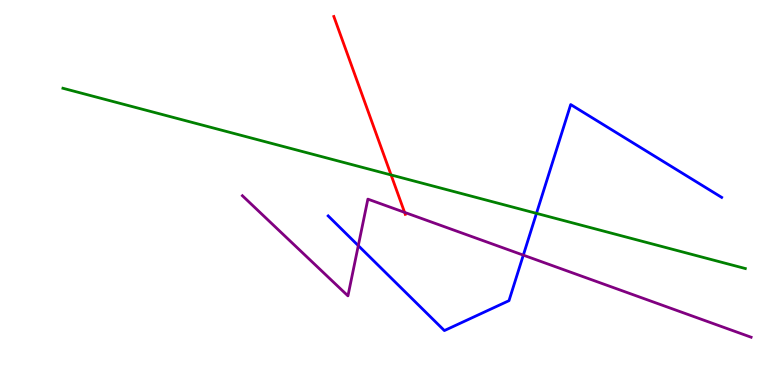[{'lines': ['blue', 'red'], 'intersections': []}, {'lines': ['green', 'red'], 'intersections': [{'x': 5.05, 'y': 5.46}]}, {'lines': ['purple', 'red'], 'intersections': [{'x': 5.22, 'y': 4.48}]}, {'lines': ['blue', 'green'], 'intersections': [{'x': 6.92, 'y': 4.46}]}, {'lines': ['blue', 'purple'], 'intersections': [{'x': 4.62, 'y': 3.62}, {'x': 6.75, 'y': 3.37}]}, {'lines': ['green', 'purple'], 'intersections': []}]